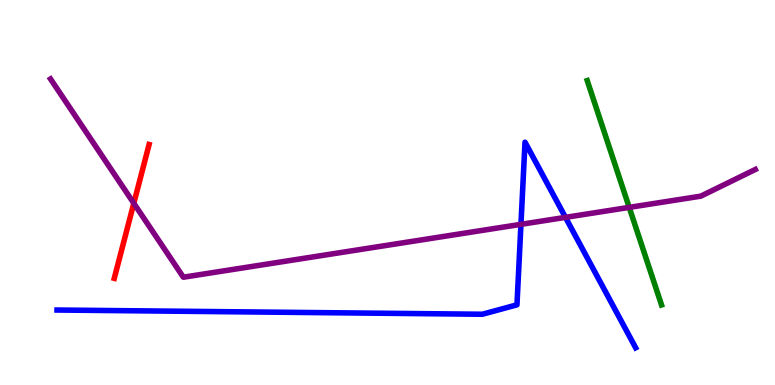[{'lines': ['blue', 'red'], 'intersections': []}, {'lines': ['green', 'red'], 'intersections': []}, {'lines': ['purple', 'red'], 'intersections': [{'x': 1.73, 'y': 4.72}]}, {'lines': ['blue', 'green'], 'intersections': []}, {'lines': ['blue', 'purple'], 'intersections': [{'x': 6.72, 'y': 4.17}, {'x': 7.3, 'y': 4.35}]}, {'lines': ['green', 'purple'], 'intersections': [{'x': 8.12, 'y': 4.61}]}]